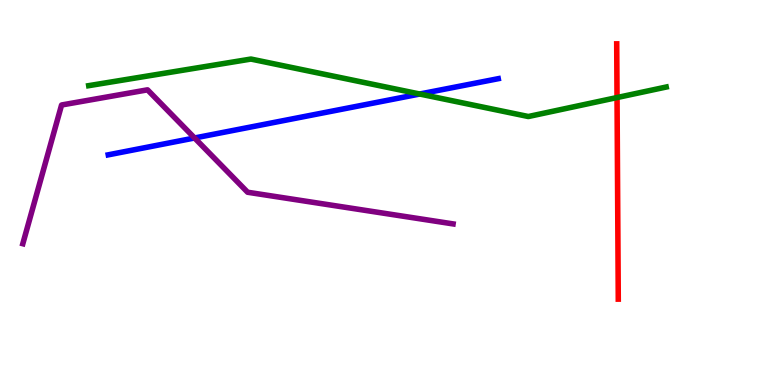[{'lines': ['blue', 'red'], 'intersections': []}, {'lines': ['green', 'red'], 'intersections': [{'x': 7.96, 'y': 7.47}]}, {'lines': ['purple', 'red'], 'intersections': []}, {'lines': ['blue', 'green'], 'intersections': [{'x': 5.42, 'y': 7.56}]}, {'lines': ['blue', 'purple'], 'intersections': [{'x': 2.51, 'y': 6.42}]}, {'lines': ['green', 'purple'], 'intersections': []}]